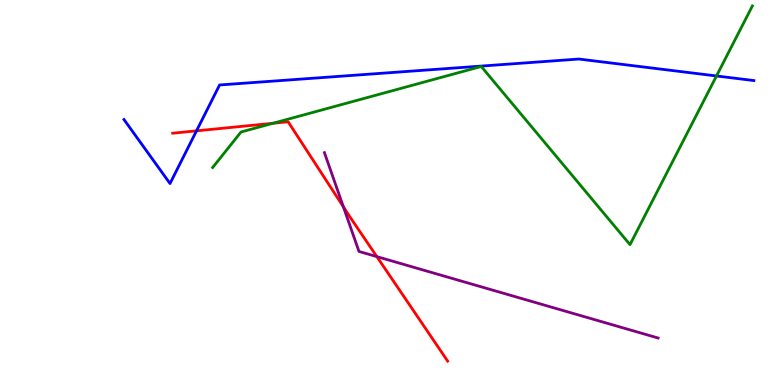[{'lines': ['blue', 'red'], 'intersections': [{'x': 2.54, 'y': 6.6}]}, {'lines': ['green', 'red'], 'intersections': [{'x': 3.52, 'y': 6.8}]}, {'lines': ['purple', 'red'], 'intersections': [{'x': 4.43, 'y': 4.63}, {'x': 4.86, 'y': 3.33}]}, {'lines': ['blue', 'green'], 'intersections': [{'x': 9.25, 'y': 8.03}]}, {'lines': ['blue', 'purple'], 'intersections': []}, {'lines': ['green', 'purple'], 'intersections': []}]